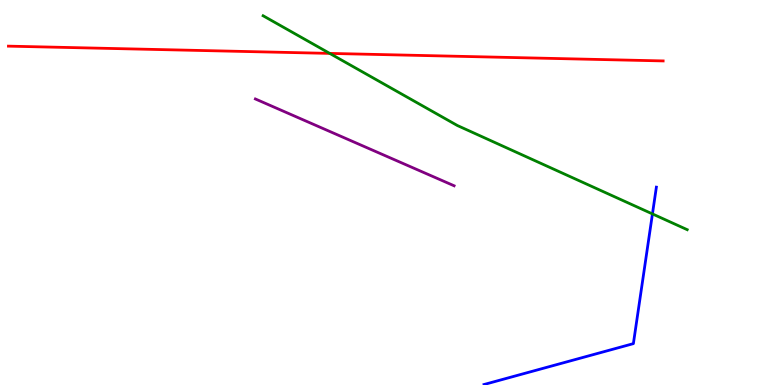[{'lines': ['blue', 'red'], 'intersections': []}, {'lines': ['green', 'red'], 'intersections': [{'x': 4.25, 'y': 8.61}]}, {'lines': ['purple', 'red'], 'intersections': []}, {'lines': ['blue', 'green'], 'intersections': [{'x': 8.42, 'y': 4.44}]}, {'lines': ['blue', 'purple'], 'intersections': []}, {'lines': ['green', 'purple'], 'intersections': []}]